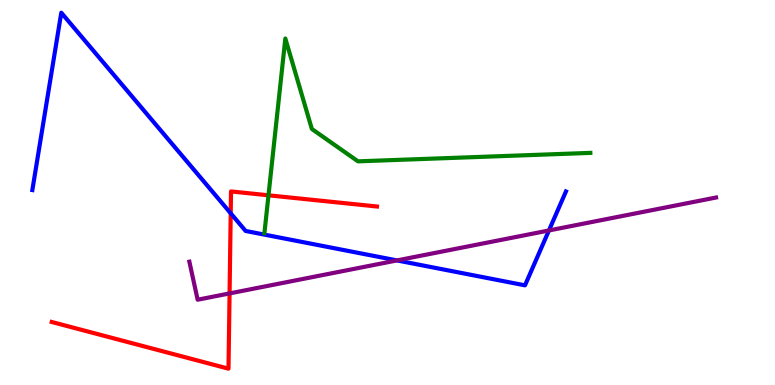[{'lines': ['blue', 'red'], 'intersections': [{'x': 2.98, 'y': 4.46}]}, {'lines': ['green', 'red'], 'intersections': [{'x': 3.46, 'y': 4.93}]}, {'lines': ['purple', 'red'], 'intersections': [{'x': 2.96, 'y': 2.38}]}, {'lines': ['blue', 'green'], 'intersections': []}, {'lines': ['blue', 'purple'], 'intersections': [{'x': 5.12, 'y': 3.24}, {'x': 7.08, 'y': 4.01}]}, {'lines': ['green', 'purple'], 'intersections': []}]